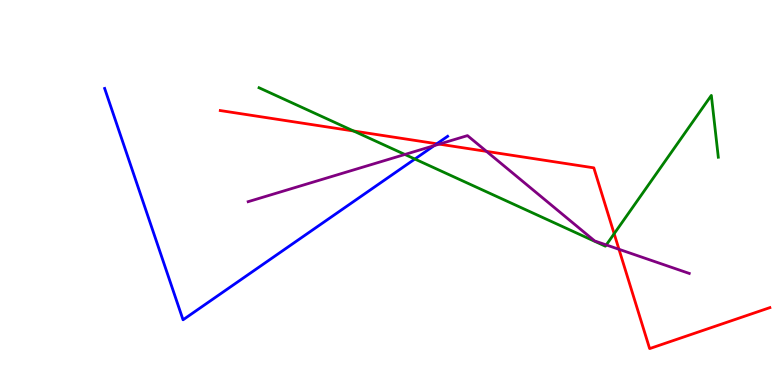[{'lines': ['blue', 'red'], 'intersections': [{'x': 5.64, 'y': 6.27}]}, {'lines': ['green', 'red'], 'intersections': [{'x': 4.56, 'y': 6.6}, {'x': 7.92, 'y': 3.93}]}, {'lines': ['purple', 'red'], 'intersections': [{'x': 5.67, 'y': 6.26}, {'x': 6.28, 'y': 6.07}, {'x': 7.99, 'y': 3.52}]}, {'lines': ['blue', 'green'], 'intersections': [{'x': 5.35, 'y': 5.87}]}, {'lines': ['blue', 'purple'], 'intersections': [{'x': 5.6, 'y': 6.22}]}, {'lines': ['green', 'purple'], 'intersections': [{'x': 5.22, 'y': 5.99}, {'x': 7.82, 'y': 3.64}]}]